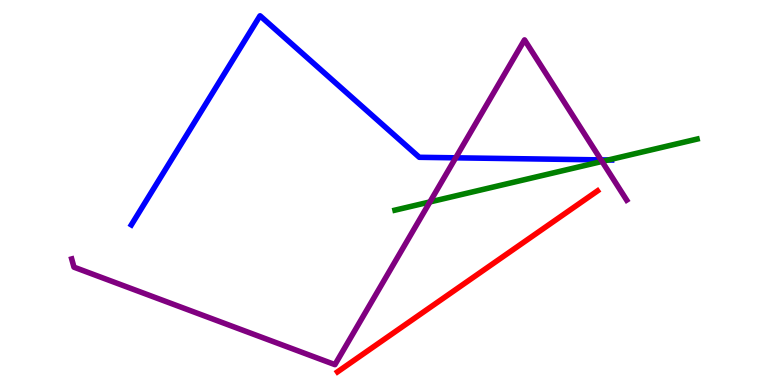[{'lines': ['blue', 'red'], 'intersections': []}, {'lines': ['green', 'red'], 'intersections': []}, {'lines': ['purple', 'red'], 'intersections': []}, {'lines': ['blue', 'green'], 'intersections': [{'x': 7.85, 'y': 5.84}]}, {'lines': ['blue', 'purple'], 'intersections': [{'x': 5.88, 'y': 5.9}, {'x': 7.76, 'y': 5.85}]}, {'lines': ['green', 'purple'], 'intersections': [{'x': 5.55, 'y': 4.75}, {'x': 7.77, 'y': 5.81}]}]